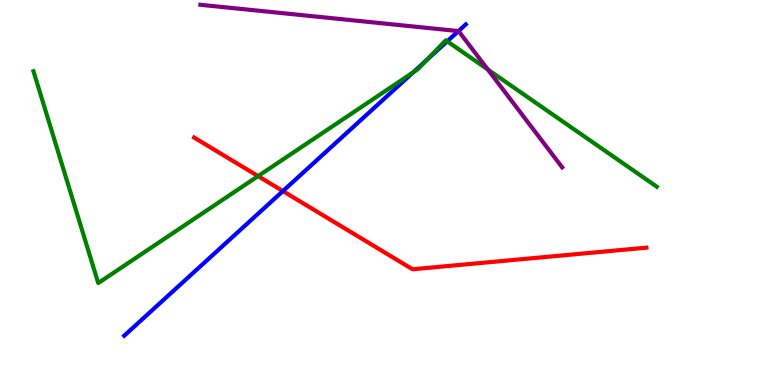[{'lines': ['blue', 'red'], 'intersections': [{'x': 3.65, 'y': 5.04}]}, {'lines': ['green', 'red'], 'intersections': [{'x': 3.33, 'y': 5.43}]}, {'lines': ['purple', 'red'], 'intersections': []}, {'lines': ['blue', 'green'], 'intersections': [{'x': 5.33, 'y': 8.12}, {'x': 5.51, 'y': 8.44}, {'x': 5.77, 'y': 8.93}]}, {'lines': ['blue', 'purple'], 'intersections': [{'x': 5.92, 'y': 9.19}]}, {'lines': ['green', 'purple'], 'intersections': [{'x': 6.29, 'y': 8.2}]}]